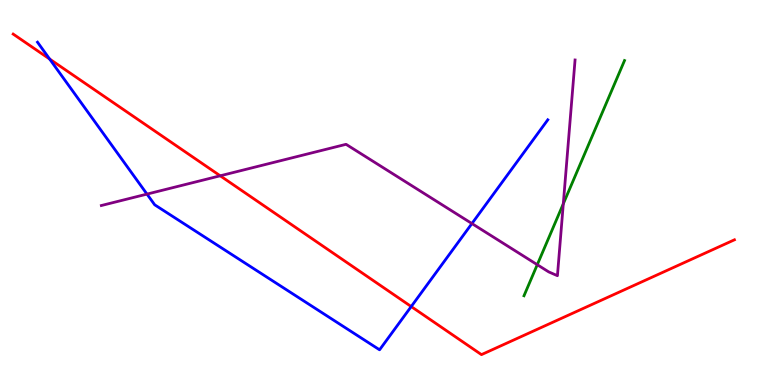[{'lines': ['blue', 'red'], 'intersections': [{'x': 0.641, 'y': 8.47}, {'x': 5.31, 'y': 2.04}]}, {'lines': ['green', 'red'], 'intersections': []}, {'lines': ['purple', 'red'], 'intersections': [{'x': 2.84, 'y': 5.43}]}, {'lines': ['blue', 'green'], 'intersections': []}, {'lines': ['blue', 'purple'], 'intersections': [{'x': 1.9, 'y': 4.96}, {'x': 6.09, 'y': 4.19}]}, {'lines': ['green', 'purple'], 'intersections': [{'x': 6.93, 'y': 3.12}, {'x': 7.27, 'y': 4.71}]}]